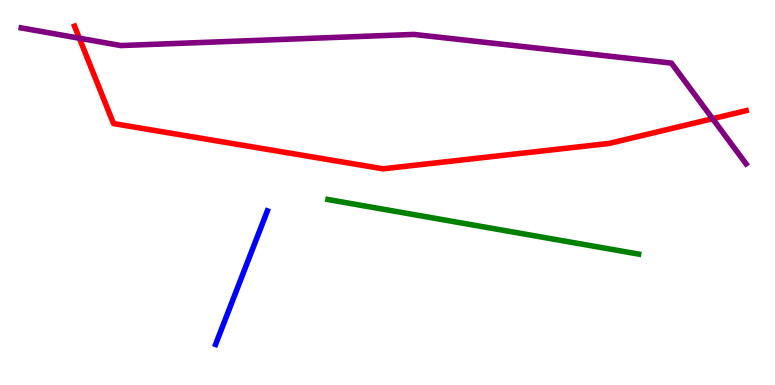[{'lines': ['blue', 'red'], 'intersections': []}, {'lines': ['green', 'red'], 'intersections': []}, {'lines': ['purple', 'red'], 'intersections': [{'x': 1.02, 'y': 9.01}, {'x': 9.2, 'y': 6.92}]}, {'lines': ['blue', 'green'], 'intersections': []}, {'lines': ['blue', 'purple'], 'intersections': []}, {'lines': ['green', 'purple'], 'intersections': []}]